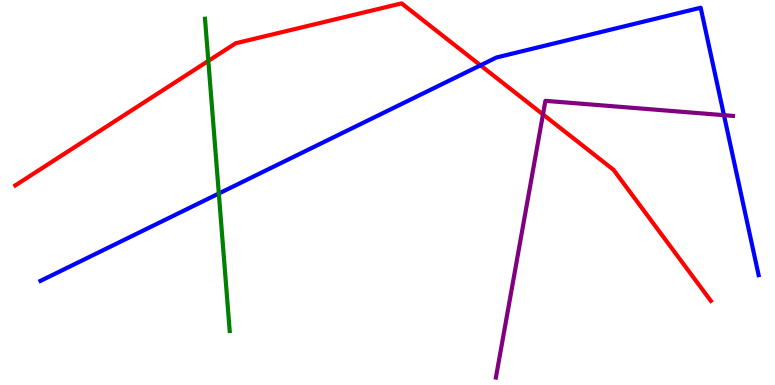[{'lines': ['blue', 'red'], 'intersections': [{'x': 6.2, 'y': 8.3}]}, {'lines': ['green', 'red'], 'intersections': [{'x': 2.69, 'y': 8.42}]}, {'lines': ['purple', 'red'], 'intersections': [{'x': 7.01, 'y': 7.03}]}, {'lines': ['blue', 'green'], 'intersections': [{'x': 2.82, 'y': 4.97}]}, {'lines': ['blue', 'purple'], 'intersections': [{'x': 9.34, 'y': 7.01}]}, {'lines': ['green', 'purple'], 'intersections': []}]